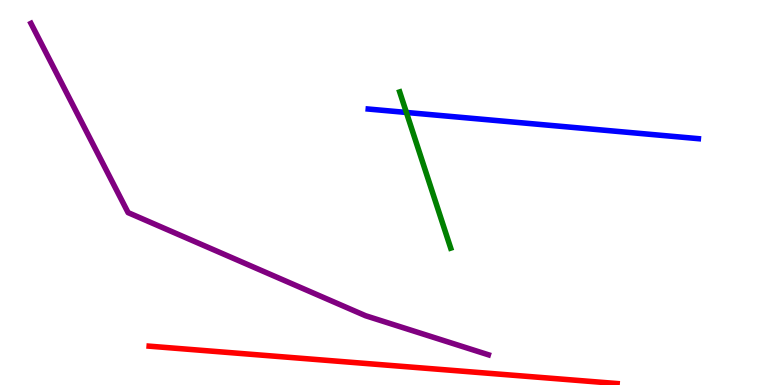[{'lines': ['blue', 'red'], 'intersections': []}, {'lines': ['green', 'red'], 'intersections': []}, {'lines': ['purple', 'red'], 'intersections': []}, {'lines': ['blue', 'green'], 'intersections': [{'x': 5.24, 'y': 7.08}]}, {'lines': ['blue', 'purple'], 'intersections': []}, {'lines': ['green', 'purple'], 'intersections': []}]